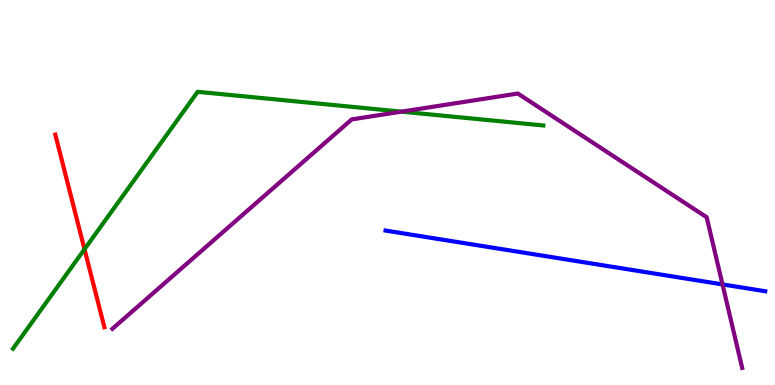[{'lines': ['blue', 'red'], 'intersections': []}, {'lines': ['green', 'red'], 'intersections': [{'x': 1.09, 'y': 3.53}]}, {'lines': ['purple', 'red'], 'intersections': []}, {'lines': ['blue', 'green'], 'intersections': []}, {'lines': ['blue', 'purple'], 'intersections': [{'x': 9.32, 'y': 2.61}]}, {'lines': ['green', 'purple'], 'intersections': [{'x': 5.18, 'y': 7.1}]}]